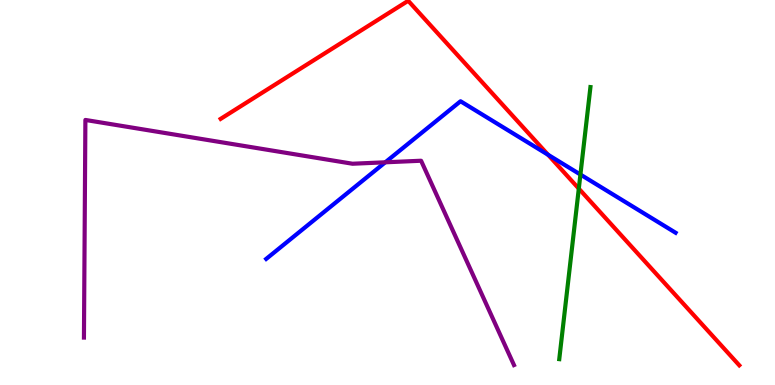[{'lines': ['blue', 'red'], 'intersections': [{'x': 7.07, 'y': 5.98}]}, {'lines': ['green', 'red'], 'intersections': [{'x': 7.47, 'y': 5.1}]}, {'lines': ['purple', 'red'], 'intersections': []}, {'lines': ['blue', 'green'], 'intersections': [{'x': 7.49, 'y': 5.47}]}, {'lines': ['blue', 'purple'], 'intersections': [{'x': 4.97, 'y': 5.78}]}, {'lines': ['green', 'purple'], 'intersections': []}]